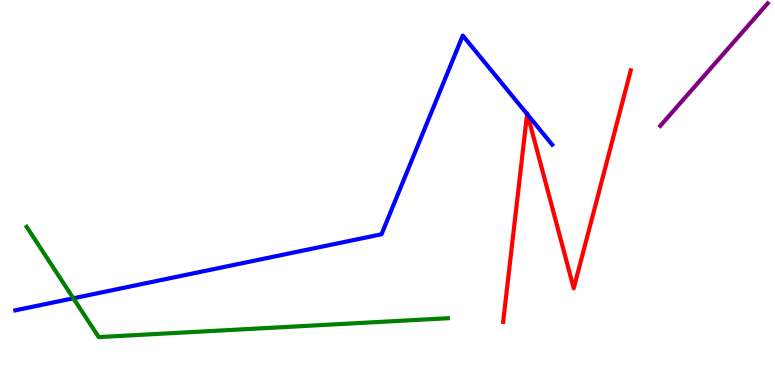[{'lines': ['blue', 'red'], 'intersections': [{'x': 6.8, 'y': 7.04}, {'x': 6.81, 'y': 7.02}]}, {'lines': ['green', 'red'], 'intersections': []}, {'lines': ['purple', 'red'], 'intersections': []}, {'lines': ['blue', 'green'], 'intersections': [{'x': 0.947, 'y': 2.25}]}, {'lines': ['blue', 'purple'], 'intersections': []}, {'lines': ['green', 'purple'], 'intersections': []}]